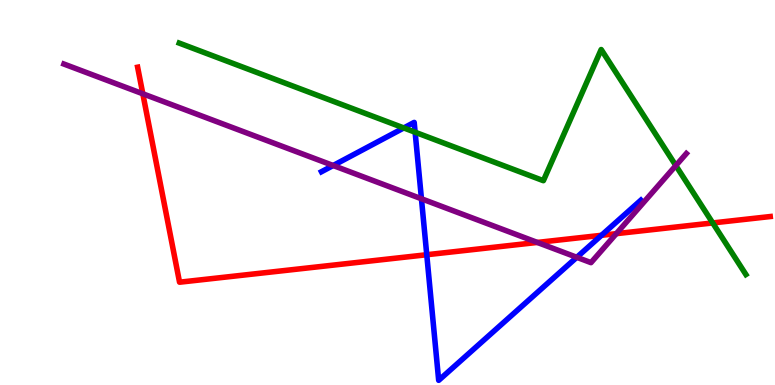[{'lines': ['blue', 'red'], 'intersections': [{'x': 5.51, 'y': 3.38}, {'x': 7.76, 'y': 3.89}]}, {'lines': ['green', 'red'], 'intersections': [{'x': 9.2, 'y': 4.21}]}, {'lines': ['purple', 'red'], 'intersections': [{'x': 1.84, 'y': 7.56}, {'x': 6.93, 'y': 3.7}, {'x': 7.95, 'y': 3.93}]}, {'lines': ['blue', 'green'], 'intersections': [{'x': 5.21, 'y': 6.68}, {'x': 5.36, 'y': 6.57}]}, {'lines': ['blue', 'purple'], 'intersections': [{'x': 4.3, 'y': 5.7}, {'x': 5.44, 'y': 4.84}, {'x': 7.44, 'y': 3.32}]}, {'lines': ['green', 'purple'], 'intersections': [{'x': 8.72, 'y': 5.7}]}]